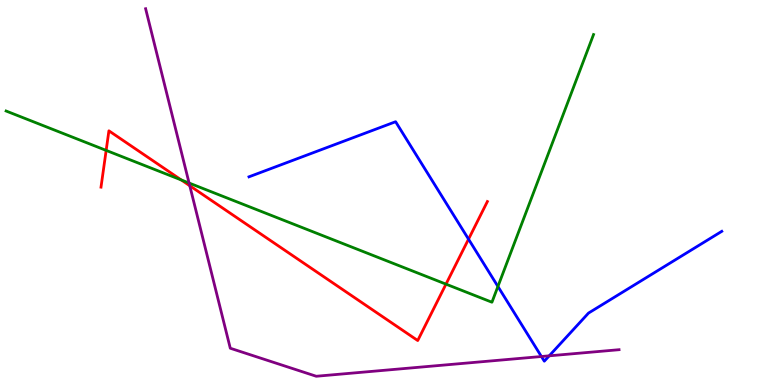[{'lines': ['blue', 'red'], 'intersections': [{'x': 6.05, 'y': 3.79}]}, {'lines': ['green', 'red'], 'intersections': [{'x': 1.37, 'y': 6.09}, {'x': 2.34, 'y': 5.33}, {'x': 5.75, 'y': 2.62}]}, {'lines': ['purple', 'red'], 'intersections': [{'x': 2.45, 'y': 5.18}]}, {'lines': ['blue', 'green'], 'intersections': [{'x': 6.42, 'y': 2.56}]}, {'lines': ['blue', 'purple'], 'intersections': [{'x': 6.99, 'y': 0.74}, {'x': 7.09, 'y': 0.758}]}, {'lines': ['green', 'purple'], 'intersections': [{'x': 2.44, 'y': 5.25}]}]